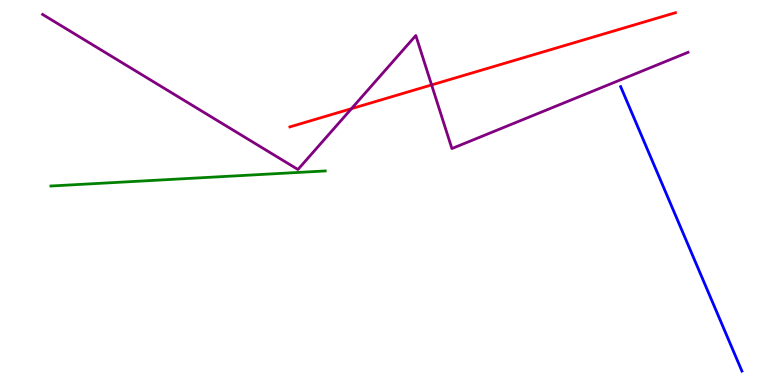[{'lines': ['blue', 'red'], 'intersections': []}, {'lines': ['green', 'red'], 'intersections': []}, {'lines': ['purple', 'red'], 'intersections': [{'x': 4.54, 'y': 7.18}, {'x': 5.57, 'y': 7.79}]}, {'lines': ['blue', 'green'], 'intersections': []}, {'lines': ['blue', 'purple'], 'intersections': []}, {'lines': ['green', 'purple'], 'intersections': []}]